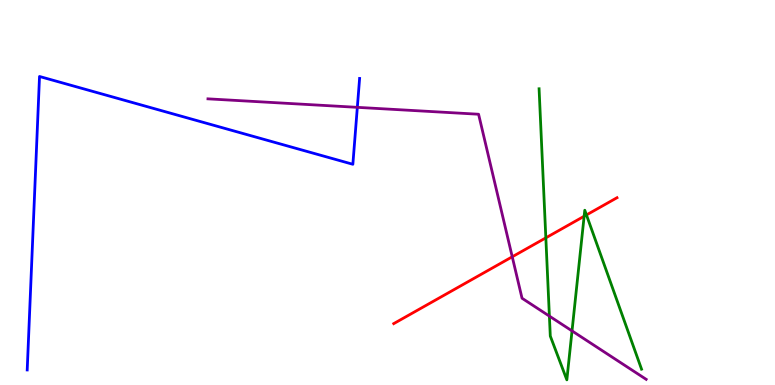[{'lines': ['blue', 'red'], 'intersections': []}, {'lines': ['green', 'red'], 'intersections': [{'x': 7.04, 'y': 3.82}, {'x': 7.54, 'y': 4.38}, {'x': 7.57, 'y': 4.42}]}, {'lines': ['purple', 'red'], 'intersections': [{'x': 6.61, 'y': 3.33}]}, {'lines': ['blue', 'green'], 'intersections': []}, {'lines': ['blue', 'purple'], 'intersections': [{'x': 4.61, 'y': 7.21}]}, {'lines': ['green', 'purple'], 'intersections': [{'x': 7.09, 'y': 1.79}, {'x': 7.38, 'y': 1.41}]}]